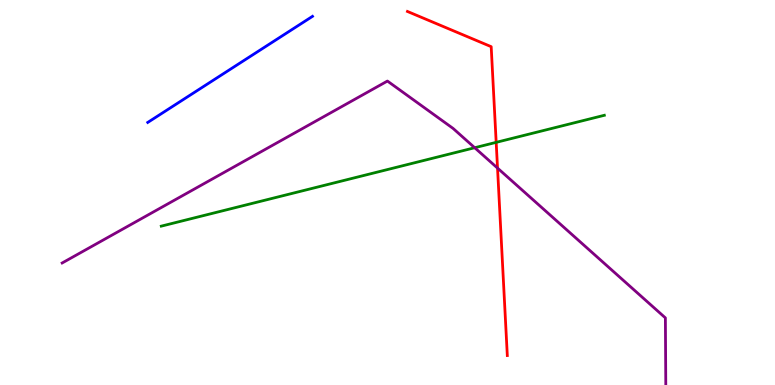[{'lines': ['blue', 'red'], 'intersections': []}, {'lines': ['green', 'red'], 'intersections': [{'x': 6.4, 'y': 6.3}]}, {'lines': ['purple', 'red'], 'intersections': [{'x': 6.42, 'y': 5.63}]}, {'lines': ['blue', 'green'], 'intersections': []}, {'lines': ['blue', 'purple'], 'intersections': []}, {'lines': ['green', 'purple'], 'intersections': [{'x': 6.13, 'y': 6.16}]}]